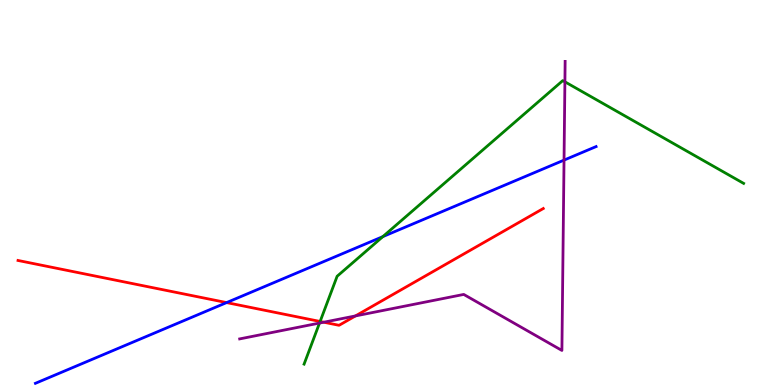[{'lines': ['blue', 'red'], 'intersections': [{'x': 2.92, 'y': 2.14}]}, {'lines': ['green', 'red'], 'intersections': [{'x': 4.13, 'y': 1.65}]}, {'lines': ['purple', 'red'], 'intersections': [{'x': 4.18, 'y': 1.63}, {'x': 4.59, 'y': 1.79}]}, {'lines': ['blue', 'green'], 'intersections': [{'x': 4.94, 'y': 3.85}]}, {'lines': ['blue', 'purple'], 'intersections': [{'x': 7.28, 'y': 5.84}]}, {'lines': ['green', 'purple'], 'intersections': [{'x': 4.12, 'y': 1.61}, {'x': 7.29, 'y': 7.87}]}]